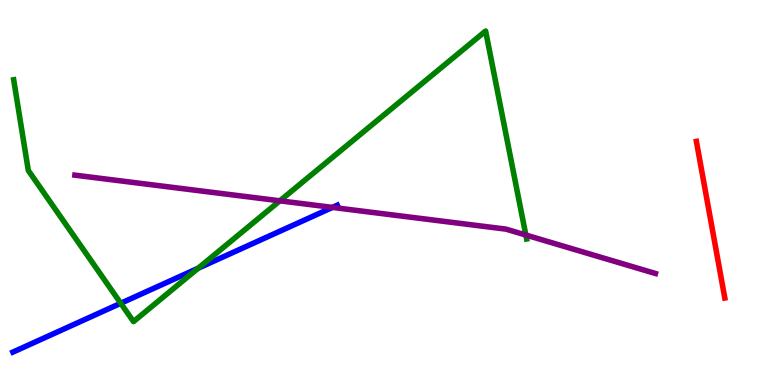[{'lines': ['blue', 'red'], 'intersections': []}, {'lines': ['green', 'red'], 'intersections': []}, {'lines': ['purple', 'red'], 'intersections': []}, {'lines': ['blue', 'green'], 'intersections': [{'x': 1.56, 'y': 2.12}, {'x': 2.56, 'y': 3.03}]}, {'lines': ['blue', 'purple'], 'intersections': [{'x': 4.29, 'y': 4.61}]}, {'lines': ['green', 'purple'], 'intersections': [{'x': 3.61, 'y': 4.78}, {'x': 6.79, 'y': 3.9}]}]